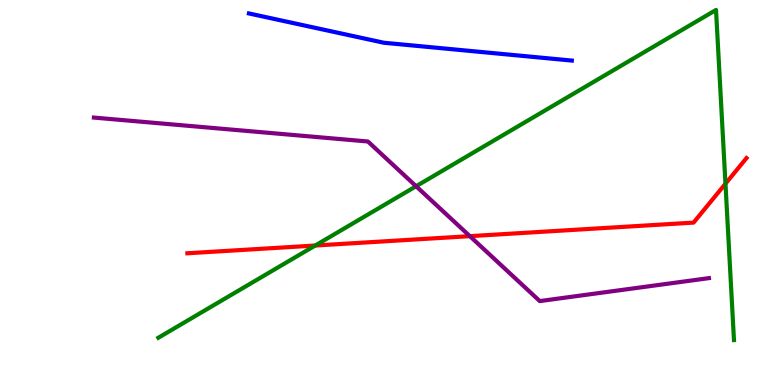[{'lines': ['blue', 'red'], 'intersections': []}, {'lines': ['green', 'red'], 'intersections': [{'x': 4.07, 'y': 3.62}, {'x': 9.36, 'y': 5.23}]}, {'lines': ['purple', 'red'], 'intersections': [{'x': 6.06, 'y': 3.87}]}, {'lines': ['blue', 'green'], 'intersections': []}, {'lines': ['blue', 'purple'], 'intersections': []}, {'lines': ['green', 'purple'], 'intersections': [{'x': 5.37, 'y': 5.16}]}]